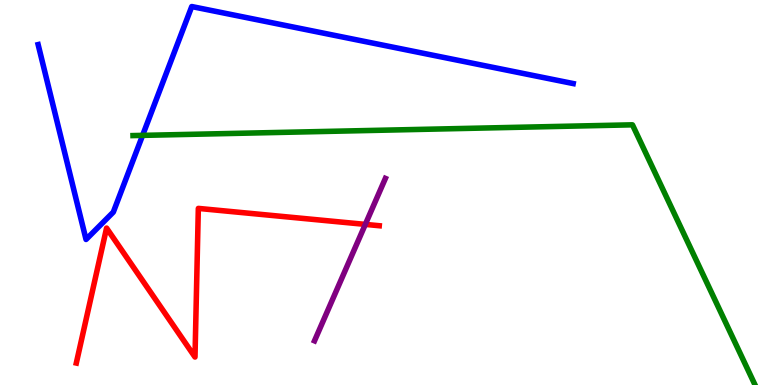[{'lines': ['blue', 'red'], 'intersections': []}, {'lines': ['green', 'red'], 'intersections': []}, {'lines': ['purple', 'red'], 'intersections': [{'x': 4.71, 'y': 4.17}]}, {'lines': ['blue', 'green'], 'intersections': [{'x': 1.84, 'y': 6.48}]}, {'lines': ['blue', 'purple'], 'intersections': []}, {'lines': ['green', 'purple'], 'intersections': []}]